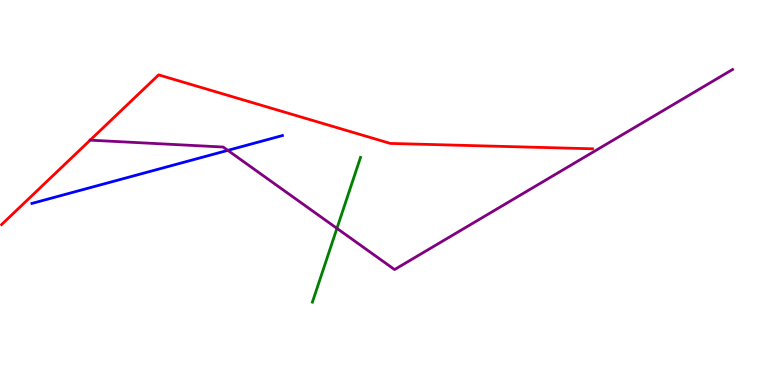[{'lines': ['blue', 'red'], 'intersections': []}, {'lines': ['green', 'red'], 'intersections': []}, {'lines': ['purple', 'red'], 'intersections': []}, {'lines': ['blue', 'green'], 'intersections': []}, {'lines': ['blue', 'purple'], 'intersections': [{'x': 2.94, 'y': 6.09}]}, {'lines': ['green', 'purple'], 'intersections': [{'x': 4.35, 'y': 4.07}]}]